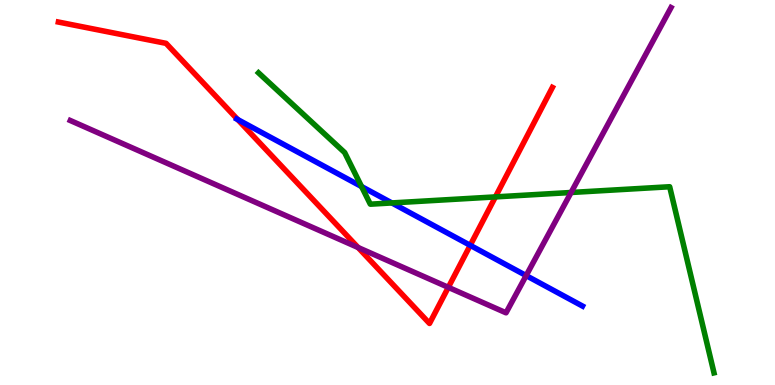[{'lines': ['blue', 'red'], 'intersections': [{'x': 3.07, 'y': 6.89}, {'x': 6.07, 'y': 3.63}]}, {'lines': ['green', 'red'], 'intersections': [{'x': 6.39, 'y': 4.89}]}, {'lines': ['purple', 'red'], 'intersections': [{'x': 4.62, 'y': 3.57}, {'x': 5.78, 'y': 2.54}]}, {'lines': ['blue', 'green'], 'intersections': [{'x': 4.67, 'y': 5.15}, {'x': 5.06, 'y': 4.73}]}, {'lines': ['blue', 'purple'], 'intersections': [{'x': 6.79, 'y': 2.84}]}, {'lines': ['green', 'purple'], 'intersections': [{'x': 7.37, 'y': 5.0}]}]